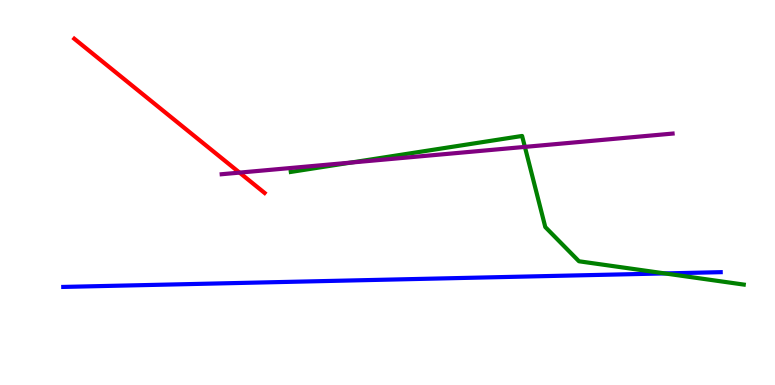[{'lines': ['blue', 'red'], 'intersections': []}, {'lines': ['green', 'red'], 'intersections': []}, {'lines': ['purple', 'red'], 'intersections': [{'x': 3.09, 'y': 5.52}]}, {'lines': ['blue', 'green'], 'intersections': [{'x': 8.58, 'y': 2.9}]}, {'lines': ['blue', 'purple'], 'intersections': []}, {'lines': ['green', 'purple'], 'intersections': [{'x': 4.53, 'y': 5.78}, {'x': 6.77, 'y': 6.18}]}]